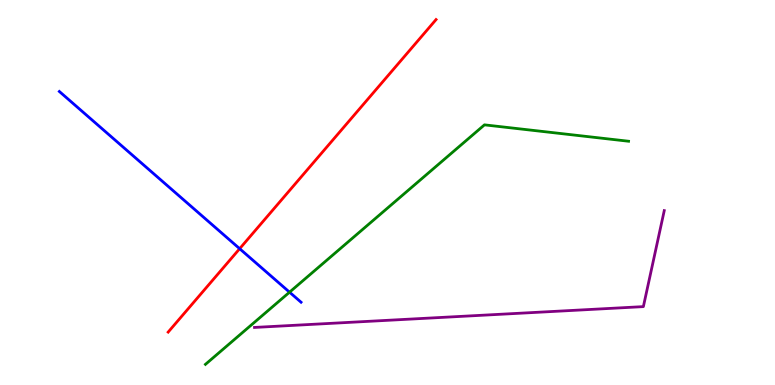[{'lines': ['blue', 'red'], 'intersections': [{'x': 3.09, 'y': 3.54}]}, {'lines': ['green', 'red'], 'intersections': []}, {'lines': ['purple', 'red'], 'intersections': []}, {'lines': ['blue', 'green'], 'intersections': [{'x': 3.74, 'y': 2.41}]}, {'lines': ['blue', 'purple'], 'intersections': []}, {'lines': ['green', 'purple'], 'intersections': []}]